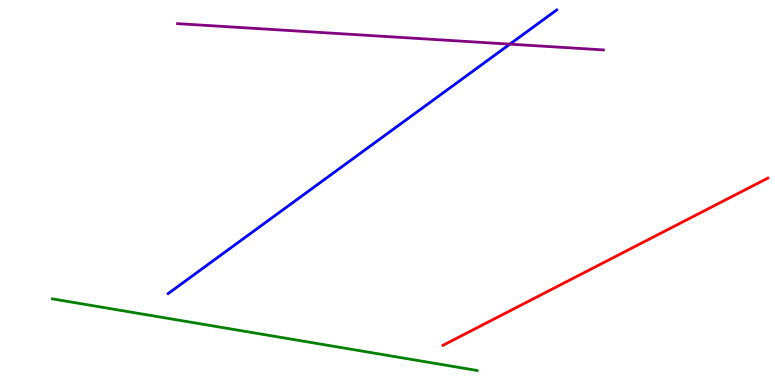[{'lines': ['blue', 'red'], 'intersections': []}, {'lines': ['green', 'red'], 'intersections': []}, {'lines': ['purple', 'red'], 'intersections': []}, {'lines': ['blue', 'green'], 'intersections': []}, {'lines': ['blue', 'purple'], 'intersections': [{'x': 6.58, 'y': 8.85}]}, {'lines': ['green', 'purple'], 'intersections': []}]